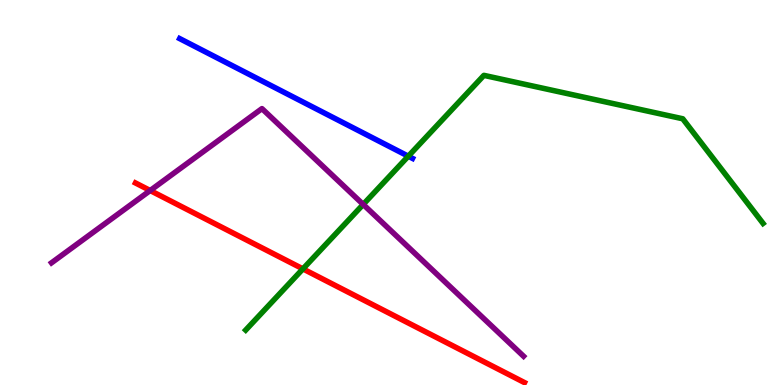[{'lines': ['blue', 'red'], 'intersections': []}, {'lines': ['green', 'red'], 'intersections': [{'x': 3.91, 'y': 3.02}]}, {'lines': ['purple', 'red'], 'intersections': [{'x': 1.94, 'y': 5.05}]}, {'lines': ['blue', 'green'], 'intersections': [{'x': 5.27, 'y': 5.94}]}, {'lines': ['blue', 'purple'], 'intersections': []}, {'lines': ['green', 'purple'], 'intersections': [{'x': 4.69, 'y': 4.69}]}]